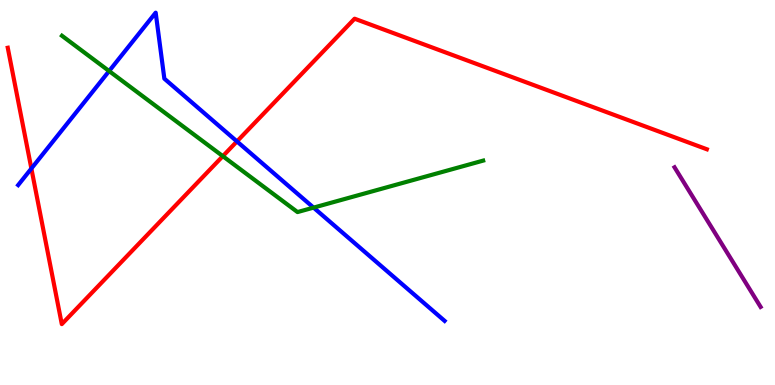[{'lines': ['blue', 'red'], 'intersections': [{'x': 0.405, 'y': 5.62}, {'x': 3.06, 'y': 6.33}]}, {'lines': ['green', 'red'], 'intersections': [{'x': 2.88, 'y': 5.94}]}, {'lines': ['purple', 'red'], 'intersections': []}, {'lines': ['blue', 'green'], 'intersections': [{'x': 1.41, 'y': 8.15}, {'x': 4.05, 'y': 4.61}]}, {'lines': ['blue', 'purple'], 'intersections': []}, {'lines': ['green', 'purple'], 'intersections': []}]